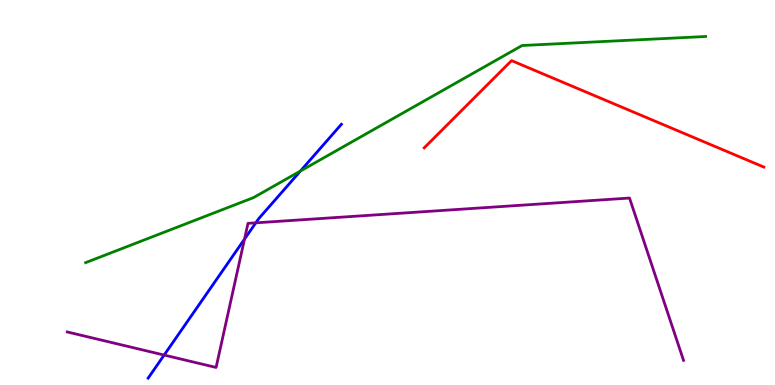[{'lines': ['blue', 'red'], 'intersections': []}, {'lines': ['green', 'red'], 'intersections': []}, {'lines': ['purple', 'red'], 'intersections': []}, {'lines': ['blue', 'green'], 'intersections': [{'x': 3.88, 'y': 5.56}]}, {'lines': ['blue', 'purple'], 'intersections': [{'x': 2.12, 'y': 0.778}, {'x': 3.15, 'y': 3.79}, {'x': 3.3, 'y': 4.21}]}, {'lines': ['green', 'purple'], 'intersections': []}]